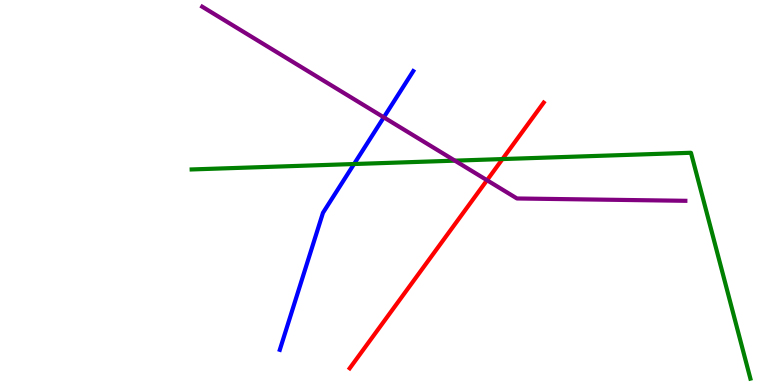[{'lines': ['blue', 'red'], 'intersections': []}, {'lines': ['green', 'red'], 'intersections': [{'x': 6.48, 'y': 5.87}]}, {'lines': ['purple', 'red'], 'intersections': [{'x': 6.28, 'y': 5.32}]}, {'lines': ['blue', 'green'], 'intersections': [{'x': 4.57, 'y': 5.74}]}, {'lines': ['blue', 'purple'], 'intersections': [{'x': 4.95, 'y': 6.95}]}, {'lines': ['green', 'purple'], 'intersections': [{'x': 5.87, 'y': 5.83}]}]